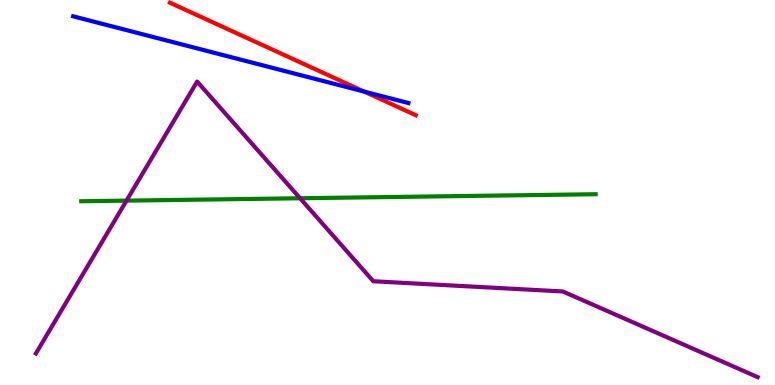[{'lines': ['blue', 'red'], 'intersections': [{'x': 4.7, 'y': 7.62}]}, {'lines': ['green', 'red'], 'intersections': []}, {'lines': ['purple', 'red'], 'intersections': []}, {'lines': ['blue', 'green'], 'intersections': []}, {'lines': ['blue', 'purple'], 'intersections': []}, {'lines': ['green', 'purple'], 'intersections': [{'x': 1.63, 'y': 4.79}, {'x': 3.87, 'y': 4.85}]}]